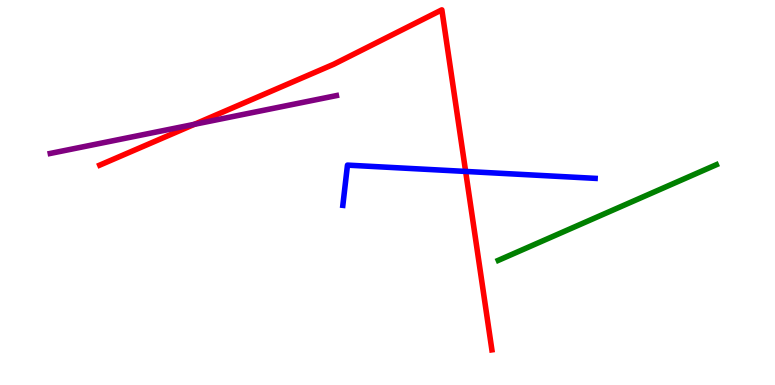[{'lines': ['blue', 'red'], 'intersections': [{'x': 6.01, 'y': 5.55}]}, {'lines': ['green', 'red'], 'intersections': []}, {'lines': ['purple', 'red'], 'intersections': [{'x': 2.51, 'y': 6.77}]}, {'lines': ['blue', 'green'], 'intersections': []}, {'lines': ['blue', 'purple'], 'intersections': []}, {'lines': ['green', 'purple'], 'intersections': []}]